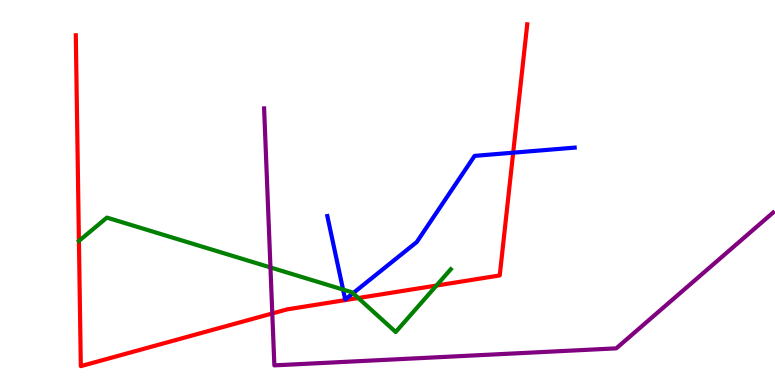[{'lines': ['blue', 'red'], 'intersections': [{'x': 6.62, 'y': 6.03}]}, {'lines': ['green', 'red'], 'intersections': [{'x': 1.02, 'y': 3.74}, {'x': 4.62, 'y': 2.26}, {'x': 5.63, 'y': 2.58}]}, {'lines': ['purple', 'red'], 'intersections': [{'x': 3.51, 'y': 1.86}]}, {'lines': ['blue', 'green'], 'intersections': [{'x': 4.43, 'y': 2.48}, {'x': 4.55, 'y': 2.38}]}, {'lines': ['blue', 'purple'], 'intersections': []}, {'lines': ['green', 'purple'], 'intersections': [{'x': 3.49, 'y': 3.05}]}]